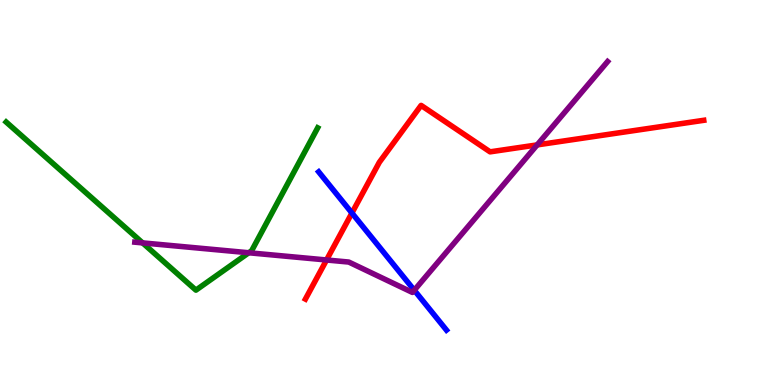[{'lines': ['blue', 'red'], 'intersections': [{'x': 4.54, 'y': 4.47}]}, {'lines': ['green', 'red'], 'intersections': []}, {'lines': ['purple', 'red'], 'intersections': [{'x': 4.21, 'y': 3.25}, {'x': 6.93, 'y': 6.24}]}, {'lines': ['blue', 'green'], 'intersections': []}, {'lines': ['blue', 'purple'], 'intersections': [{'x': 5.35, 'y': 2.46}]}, {'lines': ['green', 'purple'], 'intersections': [{'x': 1.84, 'y': 3.69}, {'x': 3.21, 'y': 3.43}]}]